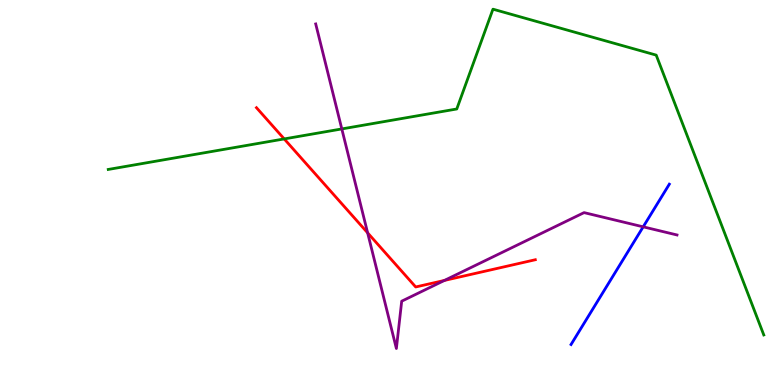[{'lines': ['blue', 'red'], 'intersections': []}, {'lines': ['green', 'red'], 'intersections': [{'x': 3.67, 'y': 6.39}]}, {'lines': ['purple', 'red'], 'intersections': [{'x': 4.74, 'y': 3.95}, {'x': 5.73, 'y': 2.72}]}, {'lines': ['blue', 'green'], 'intersections': []}, {'lines': ['blue', 'purple'], 'intersections': [{'x': 8.3, 'y': 4.11}]}, {'lines': ['green', 'purple'], 'intersections': [{'x': 4.41, 'y': 6.65}]}]